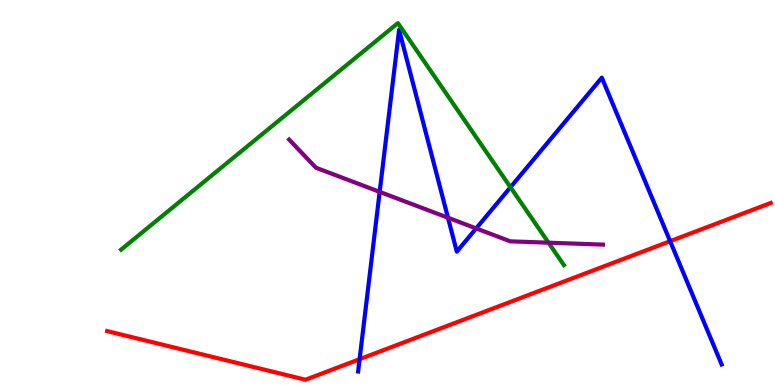[{'lines': ['blue', 'red'], 'intersections': [{'x': 4.64, 'y': 0.67}, {'x': 8.65, 'y': 3.74}]}, {'lines': ['green', 'red'], 'intersections': []}, {'lines': ['purple', 'red'], 'intersections': []}, {'lines': ['blue', 'green'], 'intersections': [{'x': 6.59, 'y': 5.14}]}, {'lines': ['blue', 'purple'], 'intersections': [{'x': 4.9, 'y': 5.02}, {'x': 5.78, 'y': 4.34}, {'x': 6.14, 'y': 4.07}]}, {'lines': ['green', 'purple'], 'intersections': [{'x': 7.08, 'y': 3.7}]}]